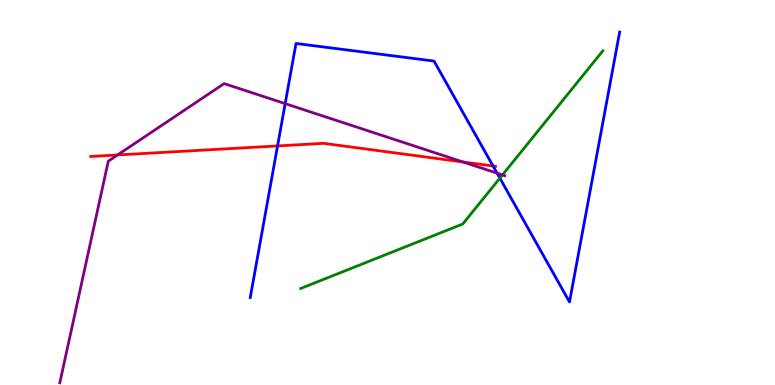[{'lines': ['blue', 'red'], 'intersections': [{'x': 3.58, 'y': 6.21}, {'x': 6.36, 'y': 5.69}]}, {'lines': ['green', 'red'], 'intersections': []}, {'lines': ['purple', 'red'], 'intersections': [{'x': 1.52, 'y': 5.97}, {'x': 5.98, 'y': 5.79}]}, {'lines': ['blue', 'green'], 'intersections': [{'x': 6.45, 'y': 5.37}]}, {'lines': ['blue', 'purple'], 'intersections': [{'x': 3.68, 'y': 7.31}, {'x': 6.41, 'y': 5.5}]}, {'lines': ['green', 'purple'], 'intersections': [{'x': 6.48, 'y': 5.46}]}]